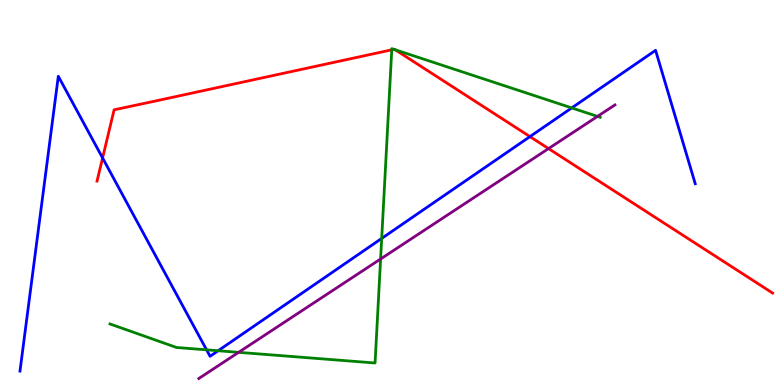[{'lines': ['blue', 'red'], 'intersections': [{'x': 1.32, 'y': 5.9}, {'x': 6.84, 'y': 6.45}]}, {'lines': ['green', 'red'], 'intersections': [{'x': 5.05, 'y': 8.71}, {'x': 5.08, 'y': 8.72}, {'x': 5.1, 'y': 8.71}]}, {'lines': ['purple', 'red'], 'intersections': [{'x': 7.08, 'y': 6.14}]}, {'lines': ['blue', 'green'], 'intersections': [{'x': 2.67, 'y': 0.913}, {'x': 2.81, 'y': 0.89}, {'x': 4.93, 'y': 3.81}, {'x': 7.38, 'y': 7.2}]}, {'lines': ['blue', 'purple'], 'intersections': []}, {'lines': ['green', 'purple'], 'intersections': [{'x': 3.08, 'y': 0.848}, {'x': 4.91, 'y': 3.27}, {'x': 7.71, 'y': 6.98}]}]